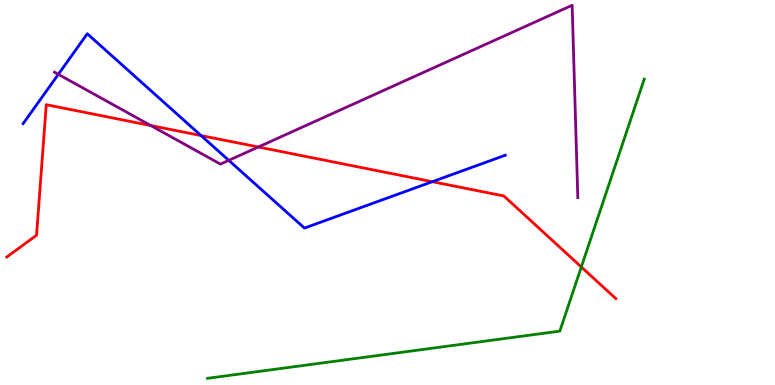[{'lines': ['blue', 'red'], 'intersections': [{'x': 2.59, 'y': 6.48}, {'x': 5.58, 'y': 5.28}]}, {'lines': ['green', 'red'], 'intersections': [{'x': 7.5, 'y': 3.07}]}, {'lines': ['purple', 'red'], 'intersections': [{'x': 1.95, 'y': 6.74}, {'x': 3.33, 'y': 6.18}]}, {'lines': ['blue', 'green'], 'intersections': []}, {'lines': ['blue', 'purple'], 'intersections': [{'x': 0.753, 'y': 8.07}, {'x': 2.95, 'y': 5.83}]}, {'lines': ['green', 'purple'], 'intersections': []}]